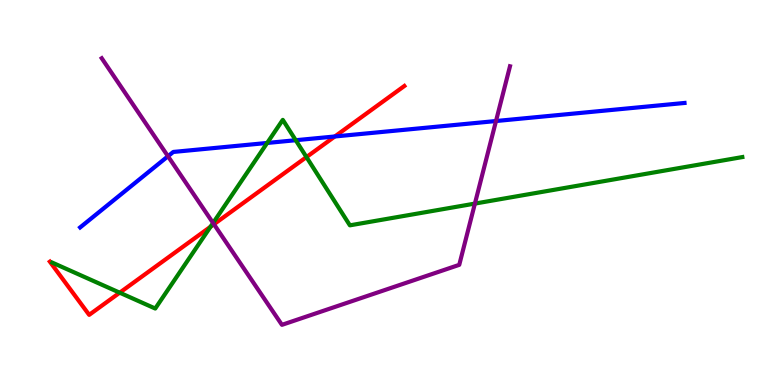[{'lines': ['blue', 'red'], 'intersections': [{'x': 4.32, 'y': 6.46}]}, {'lines': ['green', 'red'], 'intersections': [{'x': 1.54, 'y': 2.4}, {'x': 2.72, 'y': 4.11}, {'x': 3.95, 'y': 5.92}]}, {'lines': ['purple', 'red'], 'intersections': [{'x': 2.76, 'y': 4.18}]}, {'lines': ['blue', 'green'], 'intersections': [{'x': 3.45, 'y': 6.29}, {'x': 3.82, 'y': 6.36}]}, {'lines': ['blue', 'purple'], 'intersections': [{'x': 2.17, 'y': 5.94}, {'x': 6.4, 'y': 6.86}]}, {'lines': ['green', 'purple'], 'intersections': [{'x': 2.75, 'y': 4.21}, {'x': 6.13, 'y': 4.71}]}]